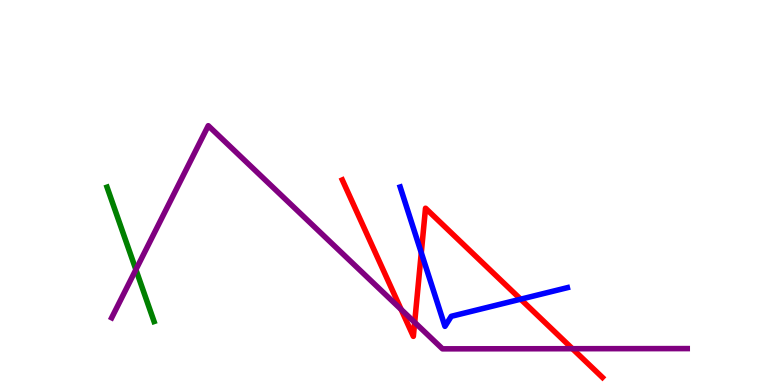[{'lines': ['blue', 'red'], 'intersections': [{'x': 5.44, 'y': 3.44}, {'x': 6.72, 'y': 2.23}]}, {'lines': ['green', 'red'], 'intersections': []}, {'lines': ['purple', 'red'], 'intersections': [{'x': 5.18, 'y': 1.96}, {'x': 5.35, 'y': 1.63}, {'x': 7.39, 'y': 0.943}]}, {'lines': ['blue', 'green'], 'intersections': []}, {'lines': ['blue', 'purple'], 'intersections': []}, {'lines': ['green', 'purple'], 'intersections': [{'x': 1.75, 'y': 3.0}]}]